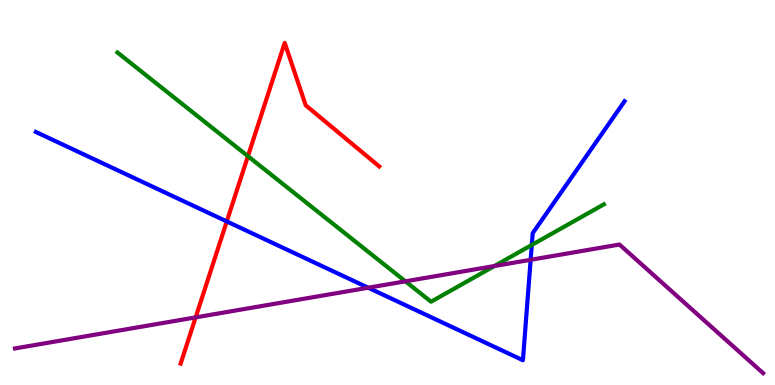[{'lines': ['blue', 'red'], 'intersections': [{'x': 2.93, 'y': 4.25}]}, {'lines': ['green', 'red'], 'intersections': [{'x': 3.2, 'y': 5.94}]}, {'lines': ['purple', 'red'], 'intersections': [{'x': 2.52, 'y': 1.76}]}, {'lines': ['blue', 'green'], 'intersections': [{'x': 6.86, 'y': 3.64}]}, {'lines': ['blue', 'purple'], 'intersections': [{'x': 4.75, 'y': 2.53}, {'x': 6.85, 'y': 3.25}]}, {'lines': ['green', 'purple'], 'intersections': [{'x': 5.23, 'y': 2.69}, {'x': 6.38, 'y': 3.09}]}]